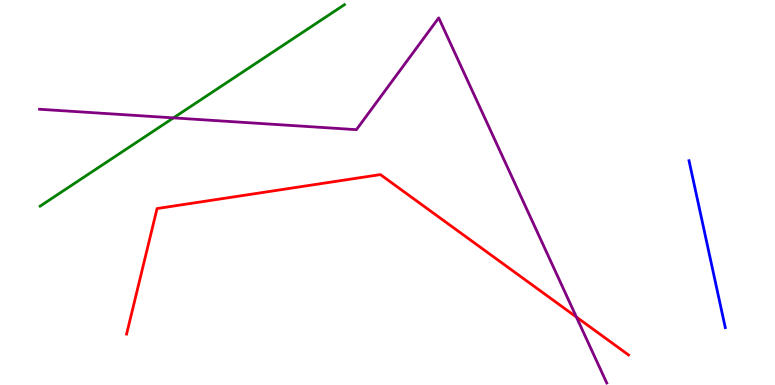[{'lines': ['blue', 'red'], 'intersections': []}, {'lines': ['green', 'red'], 'intersections': []}, {'lines': ['purple', 'red'], 'intersections': [{'x': 7.44, 'y': 1.76}]}, {'lines': ['blue', 'green'], 'intersections': []}, {'lines': ['blue', 'purple'], 'intersections': []}, {'lines': ['green', 'purple'], 'intersections': [{'x': 2.24, 'y': 6.94}]}]